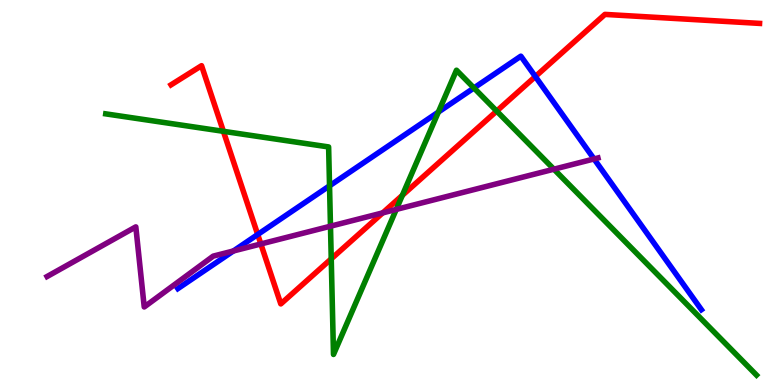[{'lines': ['blue', 'red'], 'intersections': [{'x': 3.33, 'y': 3.91}, {'x': 6.91, 'y': 8.01}]}, {'lines': ['green', 'red'], 'intersections': [{'x': 2.88, 'y': 6.59}, {'x': 4.27, 'y': 3.28}, {'x': 5.19, 'y': 4.93}, {'x': 6.41, 'y': 7.11}]}, {'lines': ['purple', 'red'], 'intersections': [{'x': 3.37, 'y': 3.66}, {'x': 4.94, 'y': 4.47}]}, {'lines': ['blue', 'green'], 'intersections': [{'x': 4.25, 'y': 5.17}, {'x': 5.66, 'y': 7.09}, {'x': 6.12, 'y': 7.72}]}, {'lines': ['blue', 'purple'], 'intersections': [{'x': 3.01, 'y': 3.48}, {'x': 7.67, 'y': 5.87}]}, {'lines': ['green', 'purple'], 'intersections': [{'x': 4.26, 'y': 4.12}, {'x': 5.11, 'y': 4.56}, {'x': 7.15, 'y': 5.61}]}]